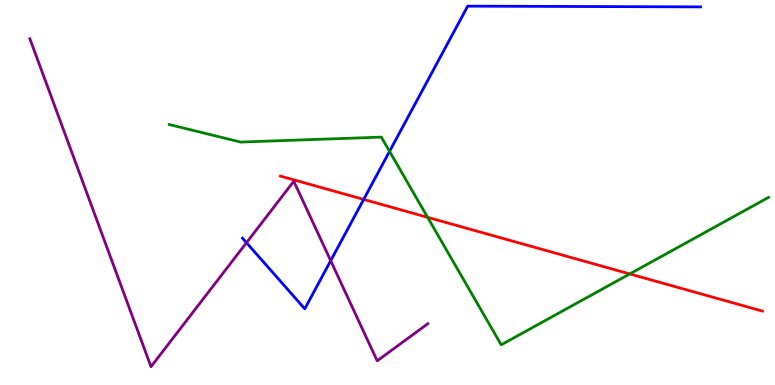[{'lines': ['blue', 'red'], 'intersections': [{'x': 4.69, 'y': 4.82}]}, {'lines': ['green', 'red'], 'intersections': [{'x': 5.52, 'y': 4.35}, {'x': 8.13, 'y': 2.88}]}, {'lines': ['purple', 'red'], 'intersections': []}, {'lines': ['blue', 'green'], 'intersections': [{'x': 5.03, 'y': 6.07}]}, {'lines': ['blue', 'purple'], 'intersections': [{'x': 3.18, 'y': 3.7}, {'x': 4.27, 'y': 3.23}]}, {'lines': ['green', 'purple'], 'intersections': []}]